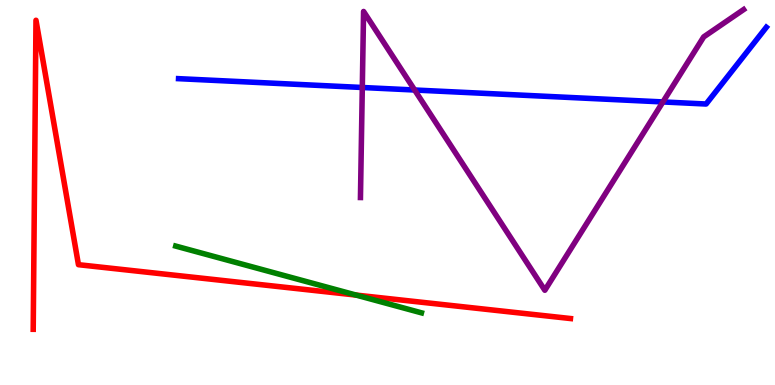[{'lines': ['blue', 'red'], 'intersections': []}, {'lines': ['green', 'red'], 'intersections': [{'x': 4.59, 'y': 2.34}]}, {'lines': ['purple', 'red'], 'intersections': []}, {'lines': ['blue', 'green'], 'intersections': []}, {'lines': ['blue', 'purple'], 'intersections': [{'x': 4.67, 'y': 7.73}, {'x': 5.35, 'y': 7.66}, {'x': 8.55, 'y': 7.35}]}, {'lines': ['green', 'purple'], 'intersections': []}]